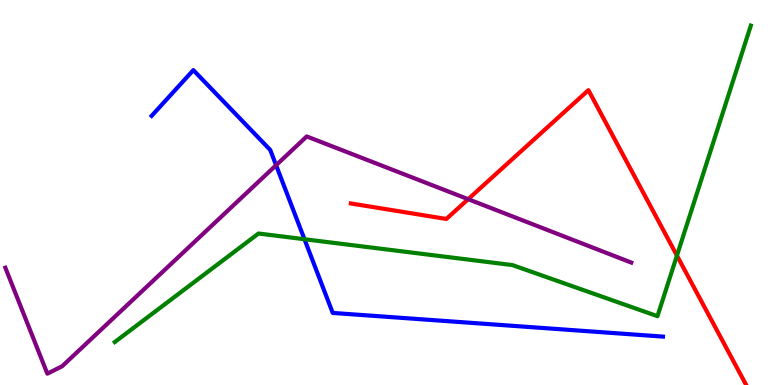[{'lines': ['blue', 'red'], 'intersections': []}, {'lines': ['green', 'red'], 'intersections': [{'x': 8.73, 'y': 3.36}]}, {'lines': ['purple', 'red'], 'intersections': [{'x': 6.04, 'y': 4.83}]}, {'lines': ['blue', 'green'], 'intersections': [{'x': 3.93, 'y': 3.79}]}, {'lines': ['blue', 'purple'], 'intersections': [{'x': 3.56, 'y': 5.71}]}, {'lines': ['green', 'purple'], 'intersections': []}]